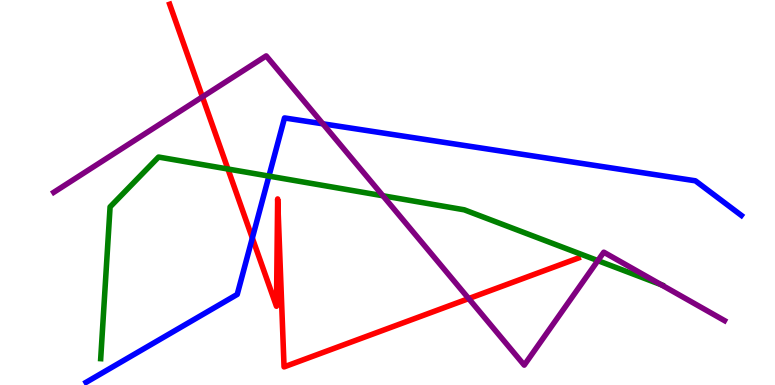[{'lines': ['blue', 'red'], 'intersections': [{'x': 3.26, 'y': 3.82}]}, {'lines': ['green', 'red'], 'intersections': [{'x': 2.94, 'y': 5.61}]}, {'lines': ['purple', 'red'], 'intersections': [{'x': 2.61, 'y': 7.48}, {'x': 6.05, 'y': 2.24}]}, {'lines': ['blue', 'green'], 'intersections': [{'x': 3.47, 'y': 5.43}]}, {'lines': ['blue', 'purple'], 'intersections': [{'x': 4.17, 'y': 6.78}]}, {'lines': ['green', 'purple'], 'intersections': [{'x': 4.94, 'y': 4.92}, {'x': 7.71, 'y': 3.23}, {'x': 8.53, 'y': 2.61}]}]